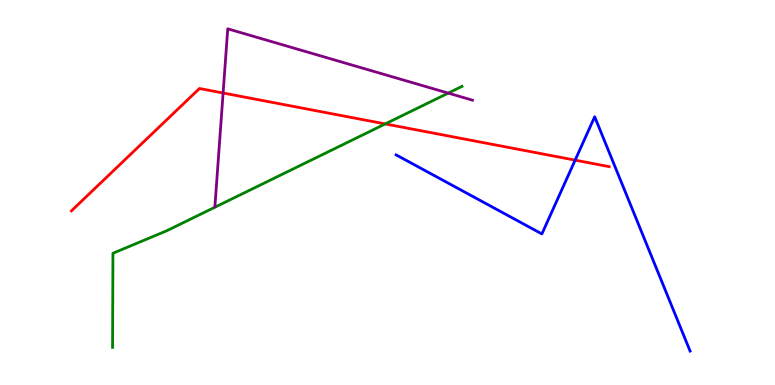[{'lines': ['blue', 'red'], 'intersections': [{'x': 7.42, 'y': 5.84}]}, {'lines': ['green', 'red'], 'intersections': [{'x': 4.97, 'y': 6.78}]}, {'lines': ['purple', 'red'], 'intersections': [{'x': 2.88, 'y': 7.58}]}, {'lines': ['blue', 'green'], 'intersections': []}, {'lines': ['blue', 'purple'], 'intersections': []}, {'lines': ['green', 'purple'], 'intersections': [{'x': 5.78, 'y': 7.58}]}]